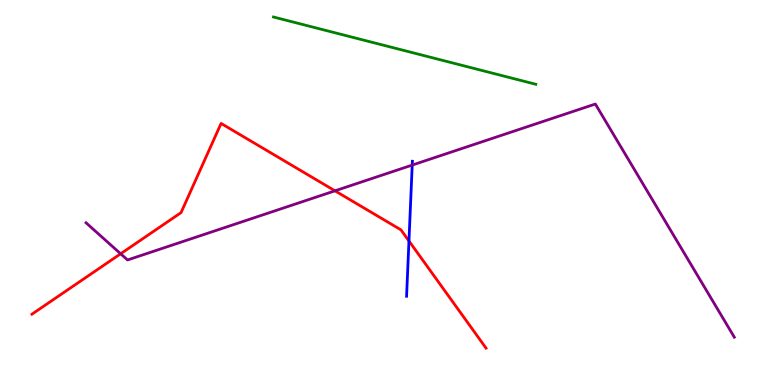[{'lines': ['blue', 'red'], 'intersections': [{'x': 5.28, 'y': 3.74}]}, {'lines': ['green', 'red'], 'intersections': []}, {'lines': ['purple', 'red'], 'intersections': [{'x': 1.56, 'y': 3.41}, {'x': 4.32, 'y': 5.04}]}, {'lines': ['blue', 'green'], 'intersections': []}, {'lines': ['blue', 'purple'], 'intersections': [{'x': 5.32, 'y': 5.71}]}, {'lines': ['green', 'purple'], 'intersections': []}]